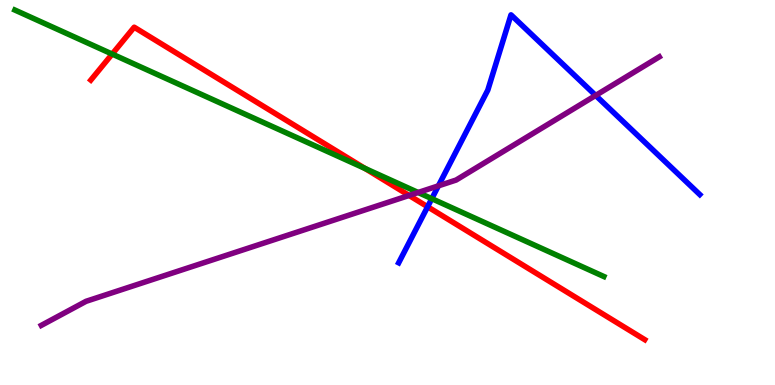[{'lines': ['blue', 'red'], 'intersections': [{'x': 5.52, 'y': 4.63}]}, {'lines': ['green', 'red'], 'intersections': [{'x': 1.45, 'y': 8.6}, {'x': 4.71, 'y': 5.63}]}, {'lines': ['purple', 'red'], 'intersections': [{'x': 5.28, 'y': 4.92}]}, {'lines': ['blue', 'green'], 'intersections': [{'x': 5.57, 'y': 4.84}]}, {'lines': ['blue', 'purple'], 'intersections': [{'x': 5.66, 'y': 5.17}, {'x': 7.69, 'y': 7.52}]}, {'lines': ['green', 'purple'], 'intersections': [{'x': 5.4, 'y': 5.0}]}]